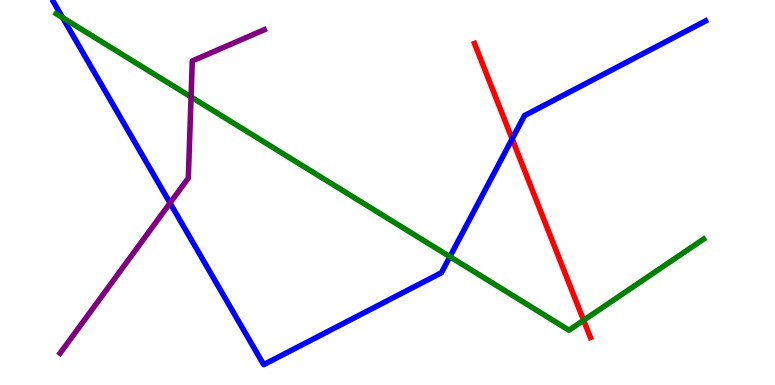[{'lines': ['blue', 'red'], 'intersections': [{'x': 6.61, 'y': 6.39}]}, {'lines': ['green', 'red'], 'intersections': [{'x': 7.53, 'y': 1.68}]}, {'lines': ['purple', 'red'], 'intersections': []}, {'lines': ['blue', 'green'], 'intersections': [{'x': 0.808, 'y': 9.54}, {'x': 5.81, 'y': 3.33}]}, {'lines': ['blue', 'purple'], 'intersections': [{'x': 2.19, 'y': 4.73}]}, {'lines': ['green', 'purple'], 'intersections': [{'x': 2.47, 'y': 7.48}]}]